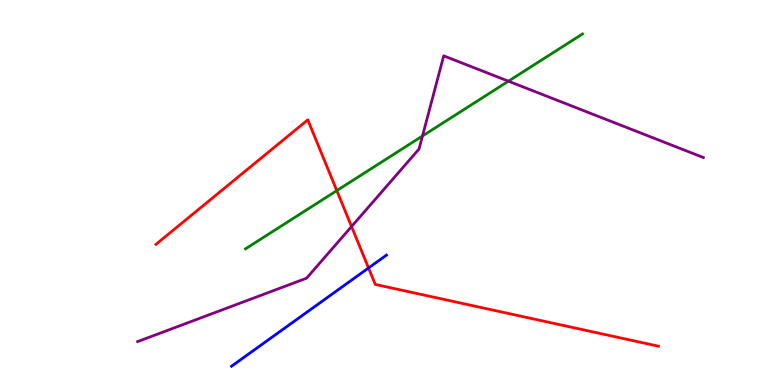[{'lines': ['blue', 'red'], 'intersections': [{'x': 4.76, 'y': 3.04}]}, {'lines': ['green', 'red'], 'intersections': [{'x': 4.35, 'y': 5.05}]}, {'lines': ['purple', 'red'], 'intersections': [{'x': 4.54, 'y': 4.12}]}, {'lines': ['blue', 'green'], 'intersections': []}, {'lines': ['blue', 'purple'], 'intersections': []}, {'lines': ['green', 'purple'], 'intersections': [{'x': 5.45, 'y': 6.47}, {'x': 6.56, 'y': 7.89}]}]